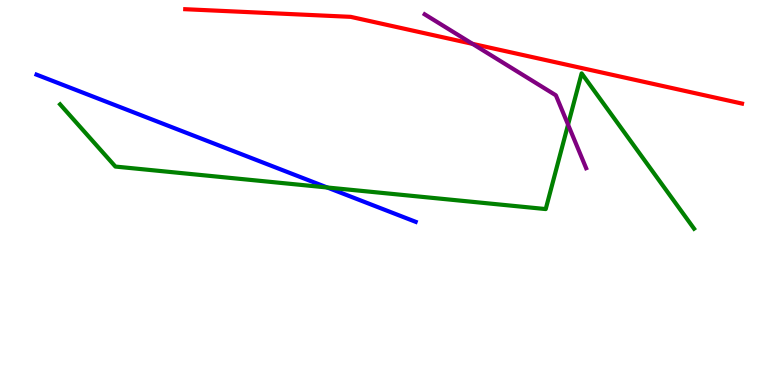[{'lines': ['blue', 'red'], 'intersections': []}, {'lines': ['green', 'red'], 'intersections': []}, {'lines': ['purple', 'red'], 'intersections': [{'x': 6.1, 'y': 8.86}]}, {'lines': ['blue', 'green'], 'intersections': [{'x': 4.22, 'y': 5.13}]}, {'lines': ['blue', 'purple'], 'intersections': []}, {'lines': ['green', 'purple'], 'intersections': [{'x': 7.33, 'y': 6.76}]}]